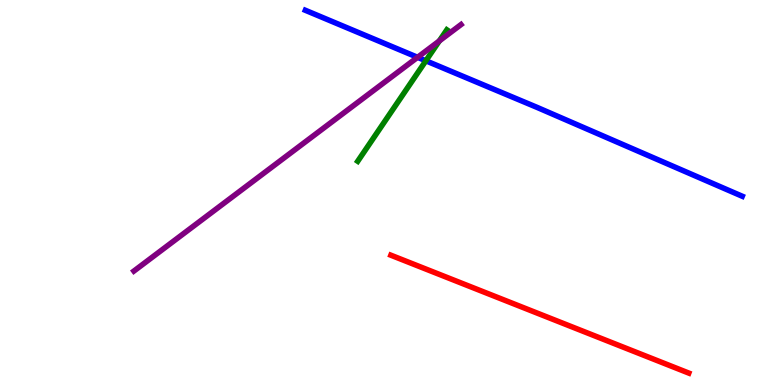[{'lines': ['blue', 'red'], 'intersections': []}, {'lines': ['green', 'red'], 'intersections': []}, {'lines': ['purple', 'red'], 'intersections': []}, {'lines': ['blue', 'green'], 'intersections': [{'x': 5.49, 'y': 8.42}]}, {'lines': ['blue', 'purple'], 'intersections': [{'x': 5.39, 'y': 8.51}]}, {'lines': ['green', 'purple'], 'intersections': [{'x': 5.67, 'y': 8.94}]}]